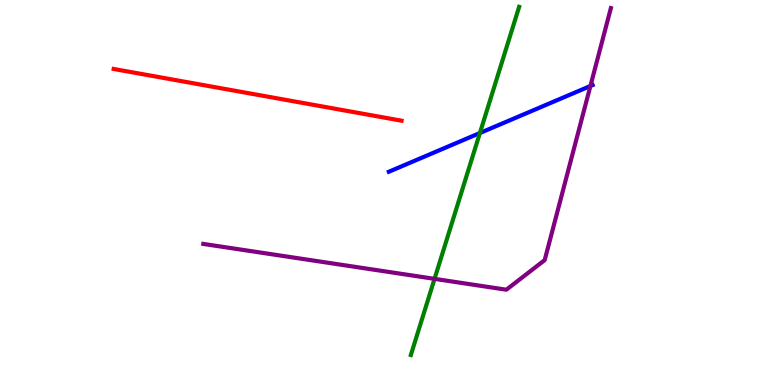[{'lines': ['blue', 'red'], 'intersections': []}, {'lines': ['green', 'red'], 'intersections': []}, {'lines': ['purple', 'red'], 'intersections': []}, {'lines': ['blue', 'green'], 'intersections': [{'x': 6.19, 'y': 6.55}]}, {'lines': ['blue', 'purple'], 'intersections': [{'x': 7.62, 'y': 7.77}]}, {'lines': ['green', 'purple'], 'intersections': [{'x': 5.61, 'y': 2.76}]}]